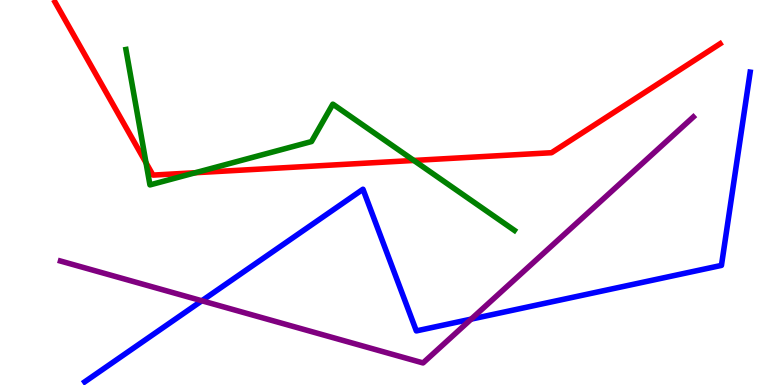[{'lines': ['blue', 'red'], 'intersections': []}, {'lines': ['green', 'red'], 'intersections': [{'x': 1.88, 'y': 5.77}, {'x': 2.52, 'y': 5.51}, {'x': 5.34, 'y': 5.83}]}, {'lines': ['purple', 'red'], 'intersections': []}, {'lines': ['blue', 'green'], 'intersections': []}, {'lines': ['blue', 'purple'], 'intersections': [{'x': 2.6, 'y': 2.19}, {'x': 6.08, 'y': 1.71}]}, {'lines': ['green', 'purple'], 'intersections': []}]